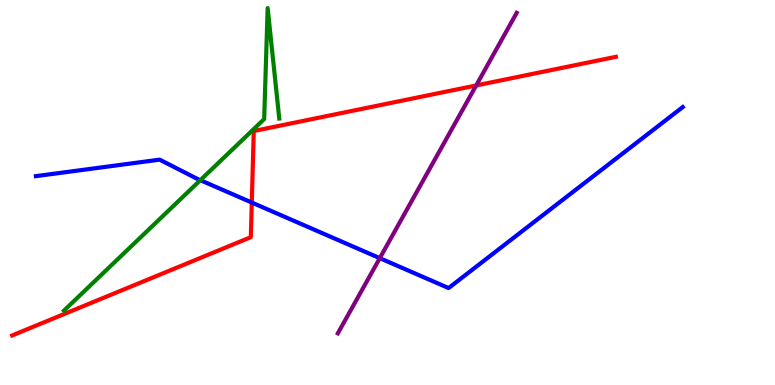[{'lines': ['blue', 'red'], 'intersections': [{'x': 3.25, 'y': 4.74}]}, {'lines': ['green', 'red'], 'intersections': []}, {'lines': ['purple', 'red'], 'intersections': [{'x': 6.14, 'y': 7.78}]}, {'lines': ['blue', 'green'], 'intersections': [{'x': 2.58, 'y': 5.32}]}, {'lines': ['blue', 'purple'], 'intersections': [{'x': 4.9, 'y': 3.29}]}, {'lines': ['green', 'purple'], 'intersections': []}]